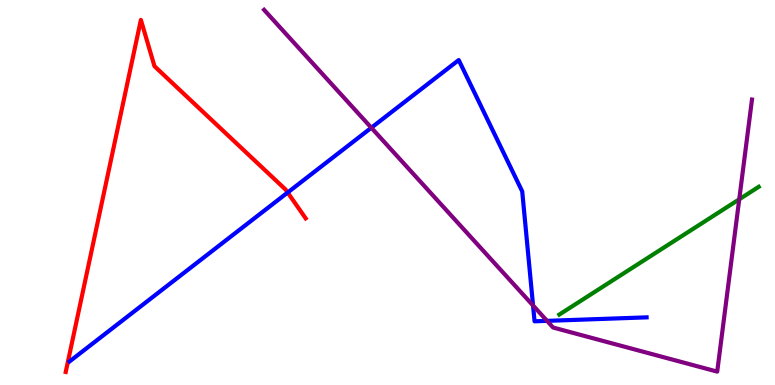[{'lines': ['blue', 'red'], 'intersections': [{'x': 3.71, 'y': 5.0}]}, {'lines': ['green', 'red'], 'intersections': []}, {'lines': ['purple', 'red'], 'intersections': []}, {'lines': ['blue', 'green'], 'intersections': []}, {'lines': ['blue', 'purple'], 'intersections': [{'x': 4.79, 'y': 6.68}, {'x': 6.88, 'y': 2.07}, {'x': 7.06, 'y': 1.67}]}, {'lines': ['green', 'purple'], 'intersections': [{'x': 9.54, 'y': 4.82}]}]